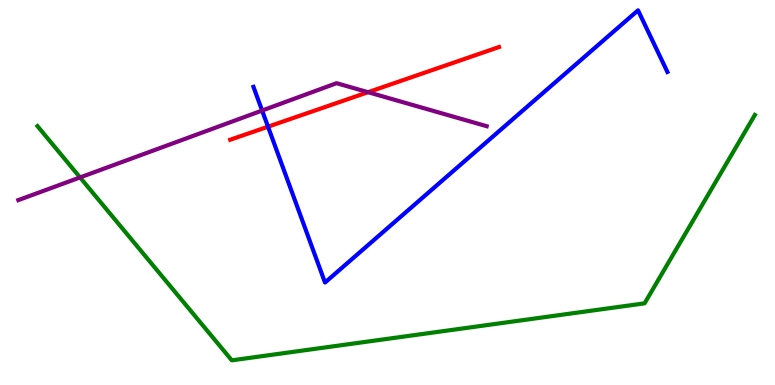[{'lines': ['blue', 'red'], 'intersections': [{'x': 3.46, 'y': 6.71}]}, {'lines': ['green', 'red'], 'intersections': []}, {'lines': ['purple', 'red'], 'intersections': [{'x': 4.75, 'y': 7.61}]}, {'lines': ['blue', 'green'], 'intersections': []}, {'lines': ['blue', 'purple'], 'intersections': [{'x': 3.38, 'y': 7.13}]}, {'lines': ['green', 'purple'], 'intersections': [{'x': 1.03, 'y': 5.39}]}]